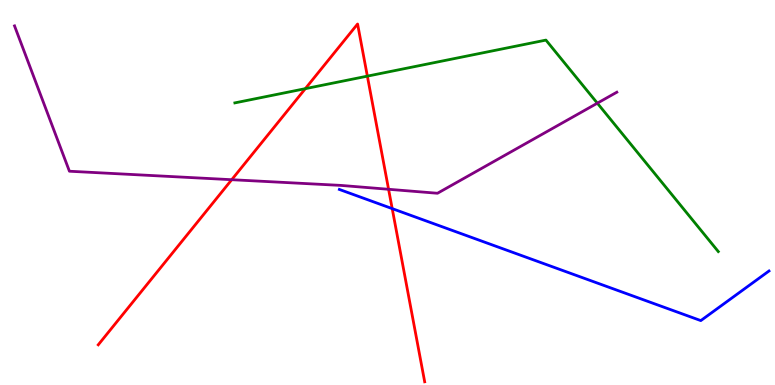[{'lines': ['blue', 'red'], 'intersections': [{'x': 5.06, 'y': 4.58}]}, {'lines': ['green', 'red'], 'intersections': [{'x': 3.94, 'y': 7.7}, {'x': 4.74, 'y': 8.02}]}, {'lines': ['purple', 'red'], 'intersections': [{'x': 2.99, 'y': 5.33}, {'x': 5.01, 'y': 5.08}]}, {'lines': ['blue', 'green'], 'intersections': []}, {'lines': ['blue', 'purple'], 'intersections': []}, {'lines': ['green', 'purple'], 'intersections': [{'x': 7.71, 'y': 7.32}]}]